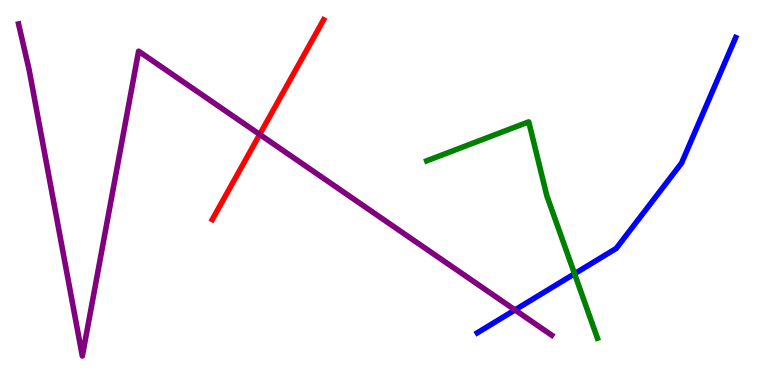[{'lines': ['blue', 'red'], 'intersections': []}, {'lines': ['green', 'red'], 'intersections': []}, {'lines': ['purple', 'red'], 'intersections': [{'x': 3.35, 'y': 6.51}]}, {'lines': ['blue', 'green'], 'intersections': [{'x': 7.41, 'y': 2.89}]}, {'lines': ['blue', 'purple'], 'intersections': [{'x': 6.64, 'y': 1.95}]}, {'lines': ['green', 'purple'], 'intersections': []}]